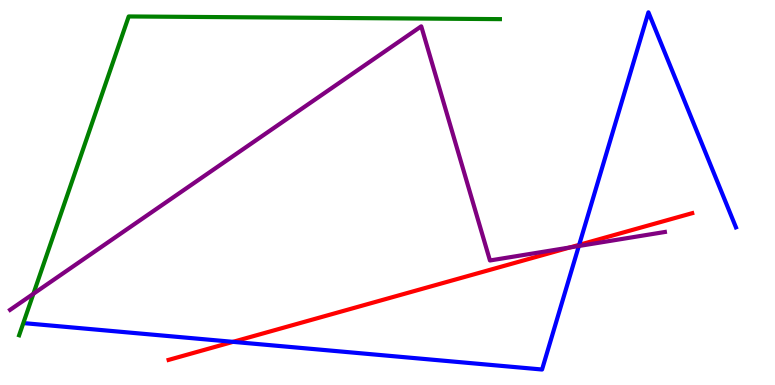[{'lines': ['blue', 'red'], 'intersections': [{'x': 3.01, 'y': 1.12}, {'x': 7.47, 'y': 3.64}]}, {'lines': ['green', 'red'], 'intersections': []}, {'lines': ['purple', 'red'], 'intersections': [{'x': 7.35, 'y': 3.57}]}, {'lines': ['blue', 'green'], 'intersections': []}, {'lines': ['blue', 'purple'], 'intersections': [{'x': 7.47, 'y': 3.61}]}, {'lines': ['green', 'purple'], 'intersections': [{'x': 0.431, 'y': 2.37}]}]